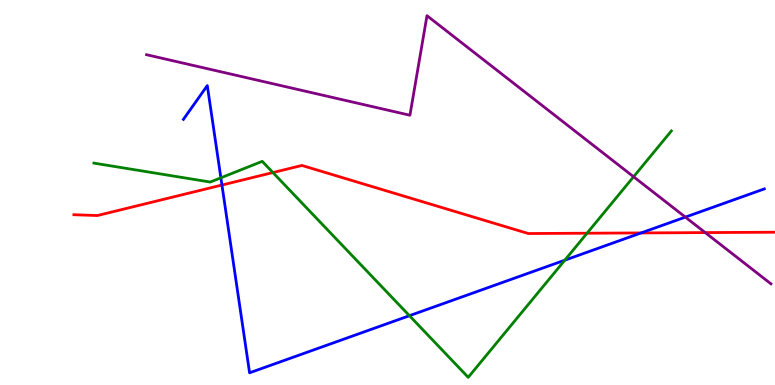[{'lines': ['blue', 'red'], 'intersections': [{'x': 2.86, 'y': 5.19}, {'x': 8.27, 'y': 3.95}]}, {'lines': ['green', 'red'], 'intersections': [{'x': 3.52, 'y': 5.52}, {'x': 7.57, 'y': 3.94}]}, {'lines': ['purple', 'red'], 'intersections': [{'x': 9.1, 'y': 3.96}]}, {'lines': ['blue', 'green'], 'intersections': [{'x': 2.85, 'y': 5.38}, {'x': 5.28, 'y': 1.8}, {'x': 7.29, 'y': 3.24}]}, {'lines': ['blue', 'purple'], 'intersections': [{'x': 8.84, 'y': 4.36}]}, {'lines': ['green', 'purple'], 'intersections': [{'x': 8.18, 'y': 5.41}]}]